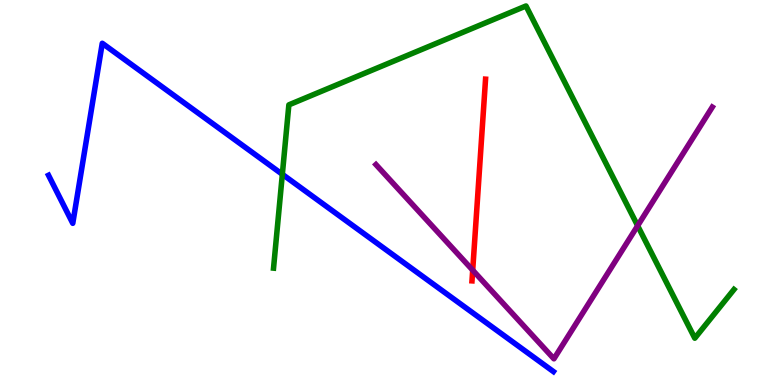[{'lines': ['blue', 'red'], 'intersections': []}, {'lines': ['green', 'red'], 'intersections': []}, {'lines': ['purple', 'red'], 'intersections': [{'x': 6.1, 'y': 2.98}]}, {'lines': ['blue', 'green'], 'intersections': [{'x': 3.64, 'y': 5.47}]}, {'lines': ['blue', 'purple'], 'intersections': []}, {'lines': ['green', 'purple'], 'intersections': [{'x': 8.23, 'y': 4.14}]}]